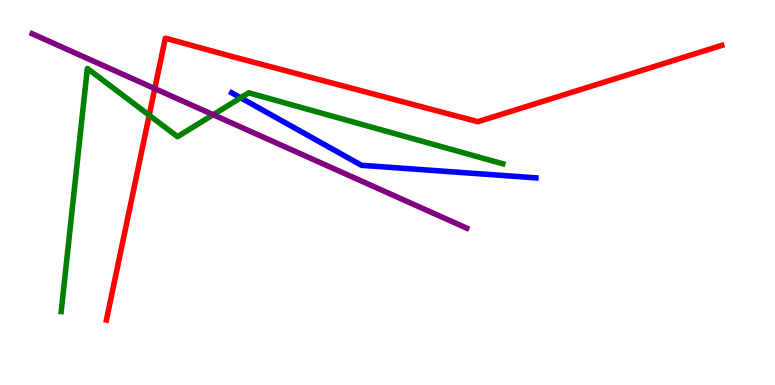[{'lines': ['blue', 'red'], 'intersections': []}, {'lines': ['green', 'red'], 'intersections': [{'x': 1.93, 'y': 7.01}]}, {'lines': ['purple', 'red'], 'intersections': [{'x': 2.0, 'y': 7.7}]}, {'lines': ['blue', 'green'], 'intersections': [{'x': 3.11, 'y': 7.46}]}, {'lines': ['blue', 'purple'], 'intersections': []}, {'lines': ['green', 'purple'], 'intersections': [{'x': 2.75, 'y': 7.02}]}]